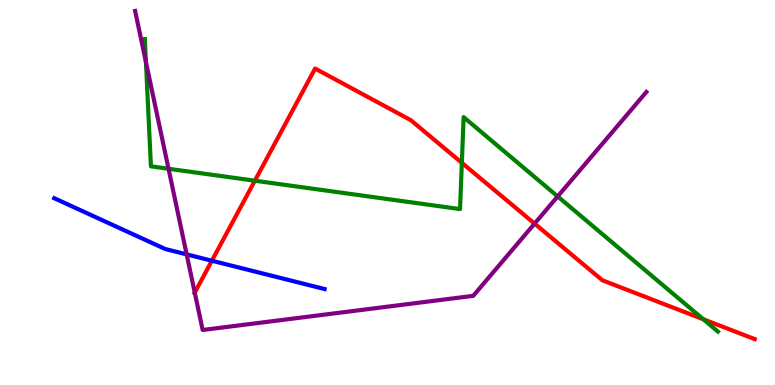[{'lines': ['blue', 'red'], 'intersections': [{'x': 2.73, 'y': 3.23}]}, {'lines': ['green', 'red'], 'intersections': [{'x': 3.29, 'y': 5.31}, {'x': 5.96, 'y': 5.77}, {'x': 9.07, 'y': 1.71}]}, {'lines': ['purple', 'red'], 'intersections': [{'x': 2.51, 'y': 2.4}, {'x': 6.9, 'y': 4.19}]}, {'lines': ['blue', 'green'], 'intersections': []}, {'lines': ['blue', 'purple'], 'intersections': [{'x': 2.41, 'y': 3.39}]}, {'lines': ['green', 'purple'], 'intersections': [{'x': 1.88, 'y': 8.39}, {'x': 2.17, 'y': 5.62}, {'x': 7.2, 'y': 4.9}]}]